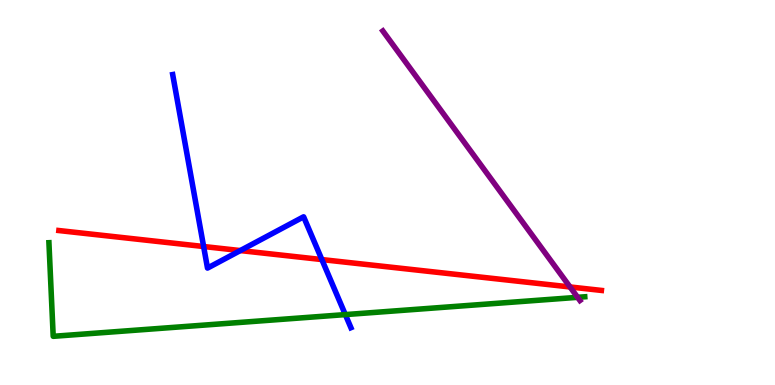[{'lines': ['blue', 'red'], 'intersections': [{'x': 2.63, 'y': 3.6}, {'x': 3.1, 'y': 3.49}, {'x': 4.15, 'y': 3.26}]}, {'lines': ['green', 'red'], 'intersections': []}, {'lines': ['purple', 'red'], 'intersections': [{'x': 7.36, 'y': 2.55}]}, {'lines': ['blue', 'green'], 'intersections': [{'x': 4.46, 'y': 1.83}]}, {'lines': ['blue', 'purple'], 'intersections': []}, {'lines': ['green', 'purple'], 'intersections': [{'x': 7.45, 'y': 2.28}]}]